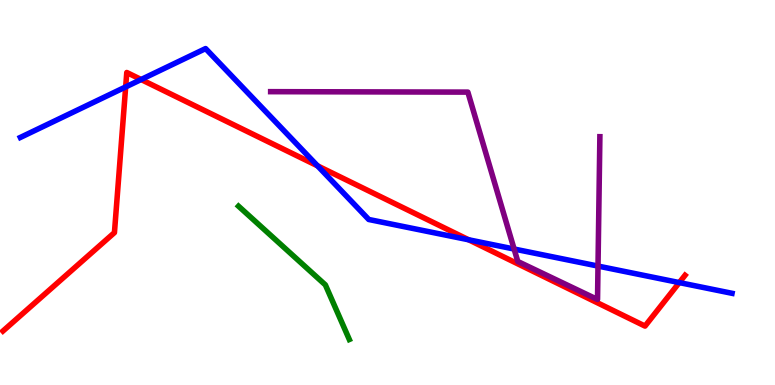[{'lines': ['blue', 'red'], 'intersections': [{'x': 1.62, 'y': 7.74}, {'x': 1.82, 'y': 7.93}, {'x': 4.1, 'y': 5.69}, {'x': 6.05, 'y': 3.77}, {'x': 8.76, 'y': 2.66}]}, {'lines': ['green', 'red'], 'intersections': []}, {'lines': ['purple', 'red'], 'intersections': []}, {'lines': ['blue', 'green'], 'intersections': []}, {'lines': ['blue', 'purple'], 'intersections': [{'x': 6.63, 'y': 3.53}, {'x': 7.72, 'y': 3.09}]}, {'lines': ['green', 'purple'], 'intersections': []}]